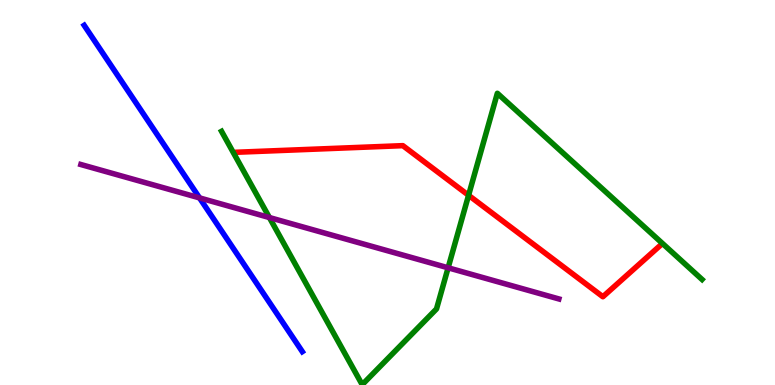[{'lines': ['blue', 'red'], 'intersections': []}, {'lines': ['green', 'red'], 'intersections': [{'x': 6.05, 'y': 4.93}]}, {'lines': ['purple', 'red'], 'intersections': []}, {'lines': ['blue', 'green'], 'intersections': []}, {'lines': ['blue', 'purple'], 'intersections': [{'x': 2.57, 'y': 4.86}]}, {'lines': ['green', 'purple'], 'intersections': [{'x': 3.48, 'y': 4.35}, {'x': 5.78, 'y': 3.04}]}]